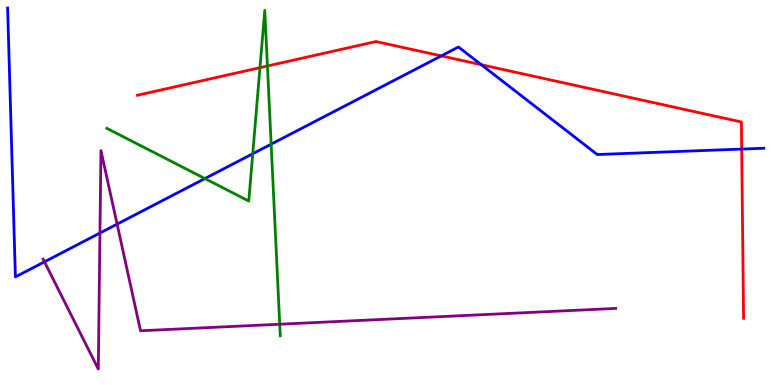[{'lines': ['blue', 'red'], 'intersections': [{'x': 5.69, 'y': 8.55}, {'x': 6.21, 'y': 8.32}, {'x': 9.57, 'y': 6.13}]}, {'lines': ['green', 'red'], 'intersections': [{'x': 3.35, 'y': 8.24}, {'x': 3.45, 'y': 8.29}]}, {'lines': ['purple', 'red'], 'intersections': []}, {'lines': ['blue', 'green'], 'intersections': [{'x': 2.64, 'y': 5.36}, {'x': 3.26, 'y': 6.01}, {'x': 3.5, 'y': 6.25}]}, {'lines': ['blue', 'purple'], 'intersections': [{'x': 0.574, 'y': 3.2}, {'x': 1.29, 'y': 3.95}, {'x': 1.51, 'y': 4.18}]}, {'lines': ['green', 'purple'], 'intersections': [{'x': 3.61, 'y': 1.58}]}]